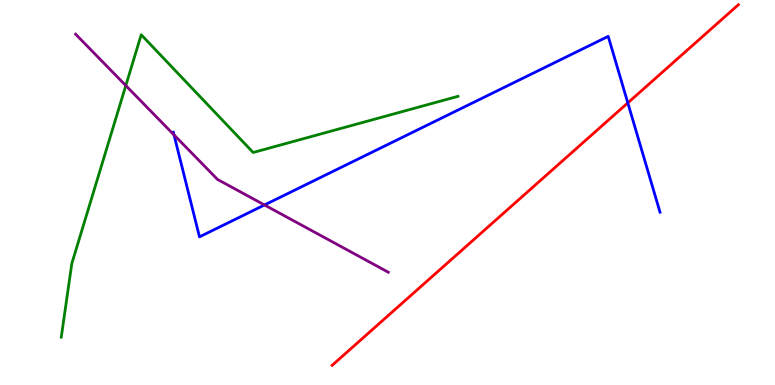[{'lines': ['blue', 'red'], 'intersections': [{'x': 8.1, 'y': 7.33}]}, {'lines': ['green', 'red'], 'intersections': []}, {'lines': ['purple', 'red'], 'intersections': []}, {'lines': ['blue', 'green'], 'intersections': []}, {'lines': ['blue', 'purple'], 'intersections': [{'x': 2.25, 'y': 6.5}, {'x': 3.41, 'y': 4.68}]}, {'lines': ['green', 'purple'], 'intersections': [{'x': 1.62, 'y': 7.78}]}]